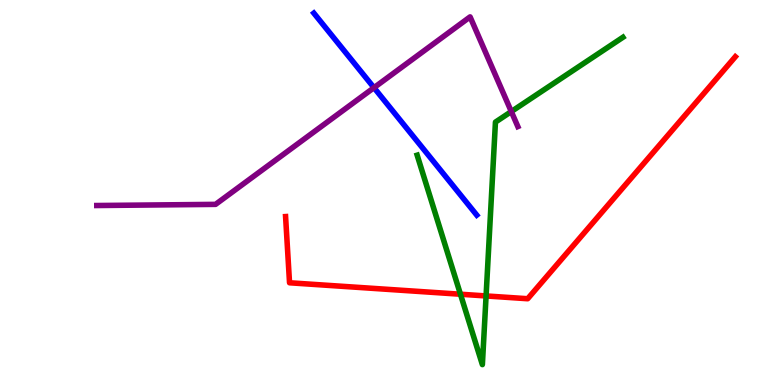[{'lines': ['blue', 'red'], 'intersections': []}, {'lines': ['green', 'red'], 'intersections': [{'x': 5.94, 'y': 2.36}, {'x': 6.27, 'y': 2.31}]}, {'lines': ['purple', 'red'], 'intersections': []}, {'lines': ['blue', 'green'], 'intersections': []}, {'lines': ['blue', 'purple'], 'intersections': [{'x': 4.83, 'y': 7.72}]}, {'lines': ['green', 'purple'], 'intersections': [{'x': 6.6, 'y': 7.1}]}]